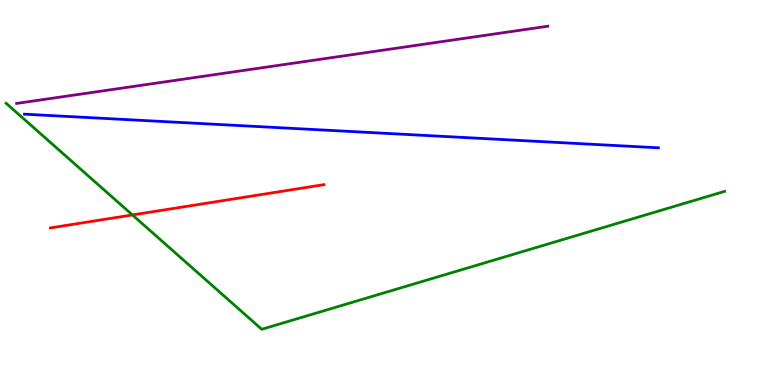[{'lines': ['blue', 'red'], 'intersections': []}, {'lines': ['green', 'red'], 'intersections': [{'x': 1.71, 'y': 4.42}]}, {'lines': ['purple', 'red'], 'intersections': []}, {'lines': ['blue', 'green'], 'intersections': []}, {'lines': ['blue', 'purple'], 'intersections': []}, {'lines': ['green', 'purple'], 'intersections': []}]